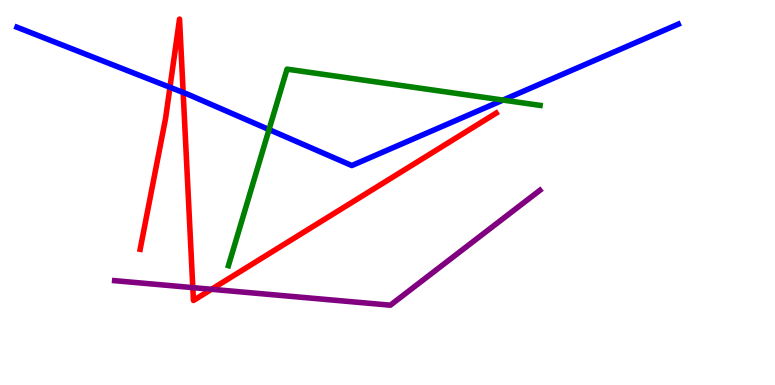[{'lines': ['blue', 'red'], 'intersections': [{'x': 2.19, 'y': 7.73}, {'x': 2.36, 'y': 7.6}]}, {'lines': ['green', 'red'], 'intersections': []}, {'lines': ['purple', 'red'], 'intersections': [{'x': 2.49, 'y': 2.53}, {'x': 2.73, 'y': 2.49}]}, {'lines': ['blue', 'green'], 'intersections': [{'x': 3.47, 'y': 6.63}, {'x': 6.49, 'y': 7.4}]}, {'lines': ['blue', 'purple'], 'intersections': []}, {'lines': ['green', 'purple'], 'intersections': []}]